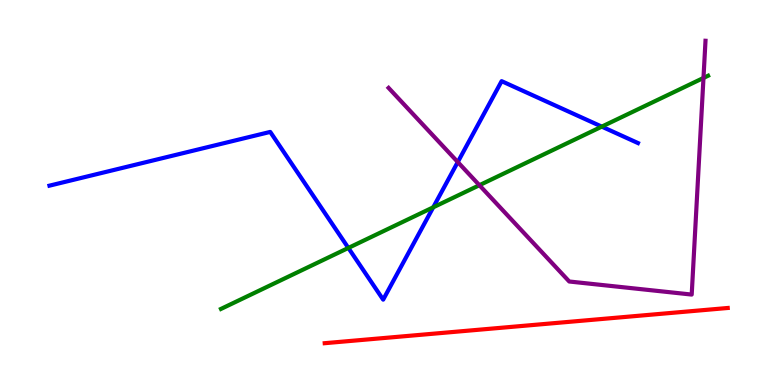[{'lines': ['blue', 'red'], 'intersections': []}, {'lines': ['green', 'red'], 'intersections': []}, {'lines': ['purple', 'red'], 'intersections': []}, {'lines': ['blue', 'green'], 'intersections': [{'x': 4.49, 'y': 3.56}, {'x': 5.59, 'y': 4.62}, {'x': 7.76, 'y': 6.71}]}, {'lines': ['blue', 'purple'], 'intersections': [{'x': 5.91, 'y': 5.79}]}, {'lines': ['green', 'purple'], 'intersections': [{'x': 6.19, 'y': 5.19}, {'x': 9.08, 'y': 7.98}]}]